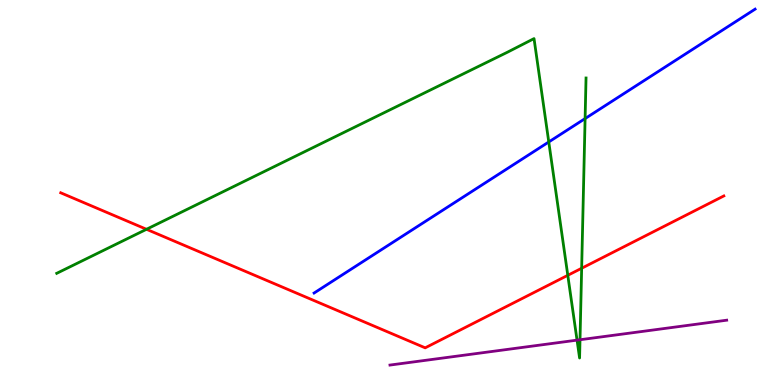[{'lines': ['blue', 'red'], 'intersections': []}, {'lines': ['green', 'red'], 'intersections': [{'x': 1.89, 'y': 4.04}, {'x': 7.33, 'y': 2.85}, {'x': 7.51, 'y': 3.03}]}, {'lines': ['purple', 'red'], 'intersections': []}, {'lines': ['blue', 'green'], 'intersections': [{'x': 7.08, 'y': 6.31}, {'x': 7.55, 'y': 6.92}]}, {'lines': ['blue', 'purple'], 'intersections': []}, {'lines': ['green', 'purple'], 'intersections': [{'x': 7.45, 'y': 1.17}, {'x': 7.48, 'y': 1.18}]}]